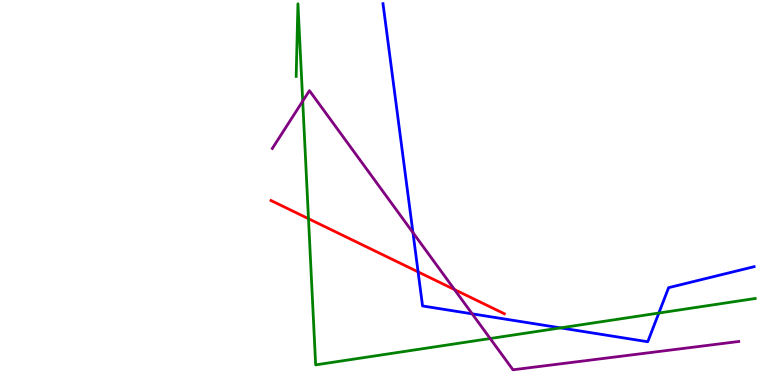[{'lines': ['blue', 'red'], 'intersections': [{'x': 5.39, 'y': 2.94}]}, {'lines': ['green', 'red'], 'intersections': [{'x': 3.98, 'y': 4.32}]}, {'lines': ['purple', 'red'], 'intersections': [{'x': 5.86, 'y': 2.48}]}, {'lines': ['blue', 'green'], 'intersections': [{'x': 7.23, 'y': 1.48}, {'x': 8.5, 'y': 1.87}]}, {'lines': ['blue', 'purple'], 'intersections': [{'x': 5.33, 'y': 3.96}, {'x': 6.09, 'y': 1.85}]}, {'lines': ['green', 'purple'], 'intersections': [{'x': 3.91, 'y': 7.37}, {'x': 6.32, 'y': 1.21}]}]